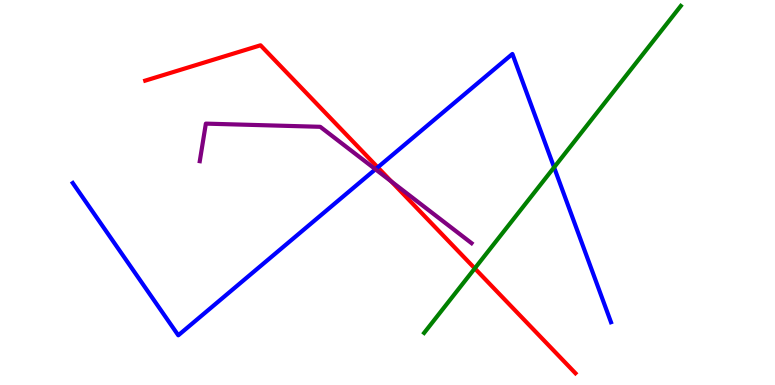[{'lines': ['blue', 'red'], 'intersections': [{'x': 4.87, 'y': 5.65}]}, {'lines': ['green', 'red'], 'intersections': [{'x': 6.13, 'y': 3.03}]}, {'lines': ['purple', 'red'], 'intersections': [{'x': 5.05, 'y': 5.29}]}, {'lines': ['blue', 'green'], 'intersections': [{'x': 7.15, 'y': 5.65}]}, {'lines': ['blue', 'purple'], 'intersections': [{'x': 4.84, 'y': 5.6}]}, {'lines': ['green', 'purple'], 'intersections': []}]